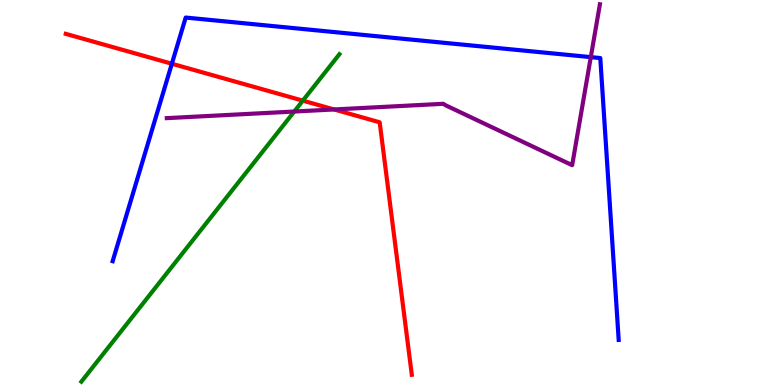[{'lines': ['blue', 'red'], 'intersections': [{'x': 2.22, 'y': 8.34}]}, {'lines': ['green', 'red'], 'intersections': [{'x': 3.91, 'y': 7.39}]}, {'lines': ['purple', 'red'], 'intersections': [{'x': 4.31, 'y': 7.16}]}, {'lines': ['blue', 'green'], 'intersections': []}, {'lines': ['blue', 'purple'], 'intersections': [{'x': 7.62, 'y': 8.52}]}, {'lines': ['green', 'purple'], 'intersections': [{'x': 3.8, 'y': 7.1}]}]